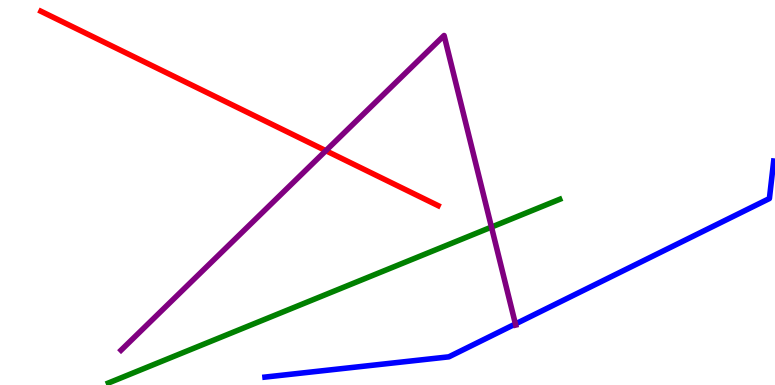[{'lines': ['blue', 'red'], 'intersections': []}, {'lines': ['green', 'red'], 'intersections': []}, {'lines': ['purple', 'red'], 'intersections': [{'x': 4.2, 'y': 6.09}]}, {'lines': ['blue', 'green'], 'intersections': []}, {'lines': ['blue', 'purple'], 'intersections': [{'x': 6.65, 'y': 1.59}]}, {'lines': ['green', 'purple'], 'intersections': [{'x': 6.34, 'y': 4.1}]}]